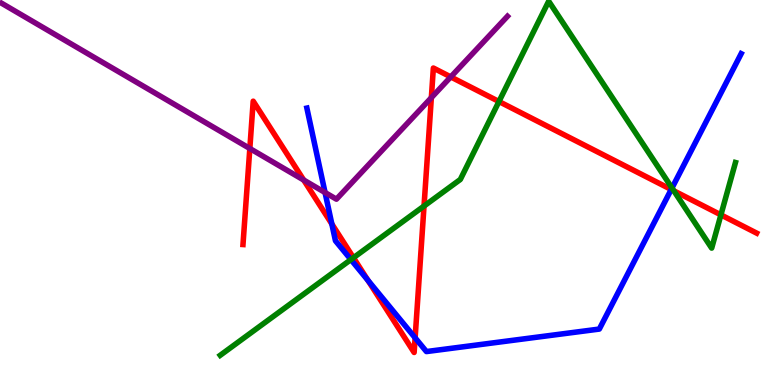[{'lines': ['blue', 'red'], 'intersections': [{'x': 4.28, 'y': 4.18}, {'x': 4.75, 'y': 2.72}, {'x': 5.36, 'y': 1.23}, {'x': 8.66, 'y': 5.08}]}, {'lines': ['green', 'red'], 'intersections': [{'x': 4.56, 'y': 3.31}, {'x': 5.47, 'y': 4.65}, {'x': 6.44, 'y': 7.36}, {'x': 8.69, 'y': 5.04}, {'x': 9.3, 'y': 4.42}]}, {'lines': ['purple', 'red'], 'intersections': [{'x': 3.22, 'y': 6.14}, {'x': 3.92, 'y': 5.32}, {'x': 5.57, 'y': 7.46}, {'x': 5.82, 'y': 8.0}]}, {'lines': ['blue', 'green'], 'intersections': [{'x': 4.53, 'y': 3.26}, {'x': 8.67, 'y': 5.12}]}, {'lines': ['blue', 'purple'], 'intersections': [{'x': 4.19, 'y': 5.0}]}, {'lines': ['green', 'purple'], 'intersections': []}]